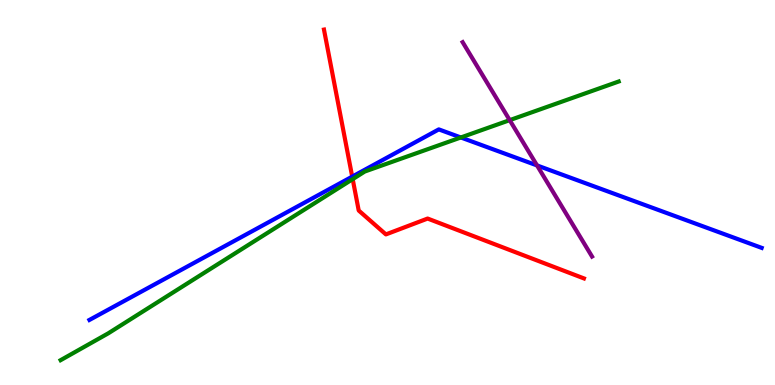[{'lines': ['blue', 'red'], 'intersections': [{'x': 4.54, 'y': 5.41}]}, {'lines': ['green', 'red'], 'intersections': [{'x': 4.55, 'y': 5.35}]}, {'lines': ['purple', 'red'], 'intersections': []}, {'lines': ['blue', 'green'], 'intersections': [{'x': 5.95, 'y': 6.43}]}, {'lines': ['blue', 'purple'], 'intersections': [{'x': 6.93, 'y': 5.7}]}, {'lines': ['green', 'purple'], 'intersections': [{'x': 6.58, 'y': 6.88}]}]